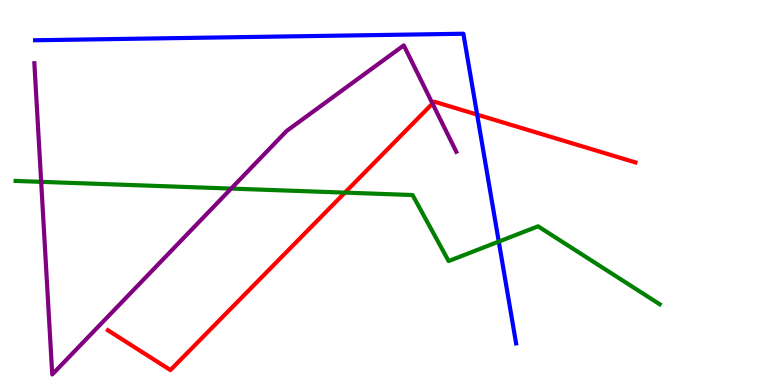[{'lines': ['blue', 'red'], 'intersections': [{'x': 6.16, 'y': 7.02}]}, {'lines': ['green', 'red'], 'intersections': [{'x': 4.45, 'y': 5.0}]}, {'lines': ['purple', 'red'], 'intersections': [{'x': 5.58, 'y': 7.31}]}, {'lines': ['blue', 'green'], 'intersections': [{'x': 6.44, 'y': 3.73}]}, {'lines': ['blue', 'purple'], 'intersections': []}, {'lines': ['green', 'purple'], 'intersections': [{'x': 0.531, 'y': 5.28}, {'x': 2.98, 'y': 5.1}]}]